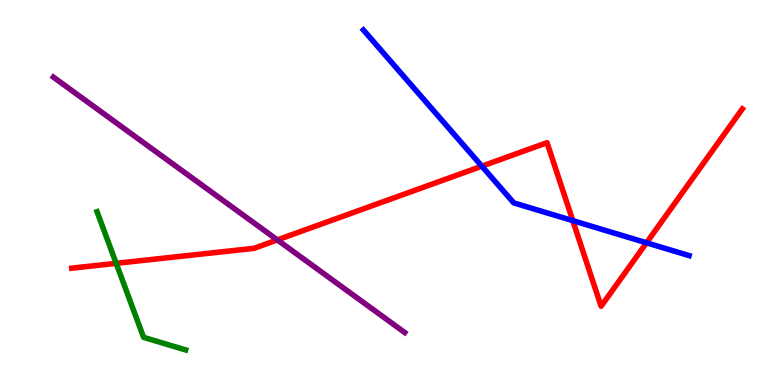[{'lines': ['blue', 'red'], 'intersections': [{'x': 6.22, 'y': 5.68}, {'x': 7.39, 'y': 4.27}, {'x': 8.34, 'y': 3.69}]}, {'lines': ['green', 'red'], 'intersections': [{'x': 1.5, 'y': 3.16}]}, {'lines': ['purple', 'red'], 'intersections': [{'x': 3.58, 'y': 3.77}]}, {'lines': ['blue', 'green'], 'intersections': []}, {'lines': ['blue', 'purple'], 'intersections': []}, {'lines': ['green', 'purple'], 'intersections': []}]